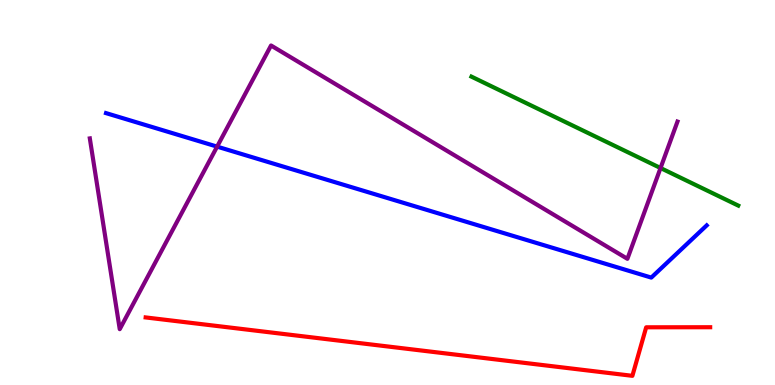[{'lines': ['blue', 'red'], 'intersections': []}, {'lines': ['green', 'red'], 'intersections': []}, {'lines': ['purple', 'red'], 'intersections': []}, {'lines': ['blue', 'green'], 'intersections': []}, {'lines': ['blue', 'purple'], 'intersections': [{'x': 2.8, 'y': 6.19}]}, {'lines': ['green', 'purple'], 'intersections': [{'x': 8.52, 'y': 5.64}]}]